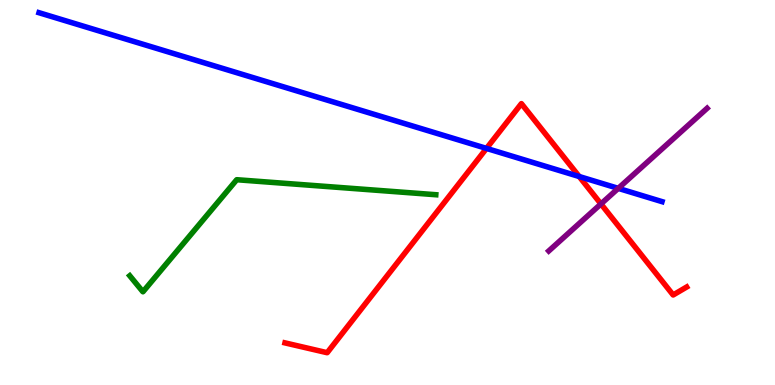[{'lines': ['blue', 'red'], 'intersections': [{'x': 6.28, 'y': 6.15}, {'x': 7.47, 'y': 5.42}]}, {'lines': ['green', 'red'], 'intersections': []}, {'lines': ['purple', 'red'], 'intersections': [{'x': 7.75, 'y': 4.7}]}, {'lines': ['blue', 'green'], 'intersections': []}, {'lines': ['blue', 'purple'], 'intersections': [{'x': 7.98, 'y': 5.11}]}, {'lines': ['green', 'purple'], 'intersections': []}]